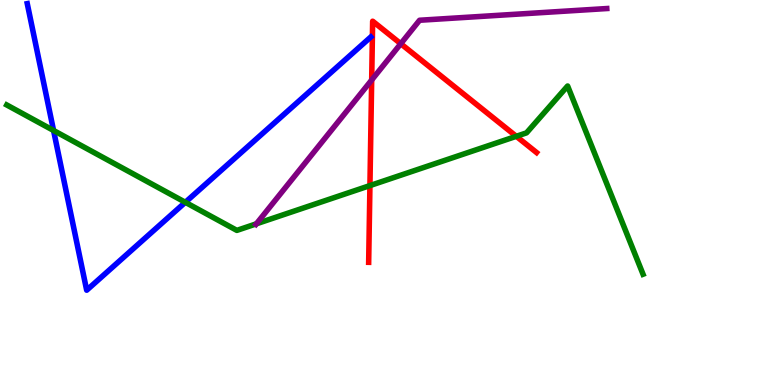[{'lines': ['blue', 'red'], 'intersections': []}, {'lines': ['green', 'red'], 'intersections': [{'x': 4.77, 'y': 5.18}, {'x': 6.66, 'y': 6.46}]}, {'lines': ['purple', 'red'], 'intersections': [{'x': 4.8, 'y': 7.92}, {'x': 5.17, 'y': 8.86}]}, {'lines': ['blue', 'green'], 'intersections': [{'x': 0.691, 'y': 6.61}, {'x': 2.39, 'y': 4.75}]}, {'lines': ['blue', 'purple'], 'intersections': []}, {'lines': ['green', 'purple'], 'intersections': [{'x': 3.31, 'y': 4.19}]}]